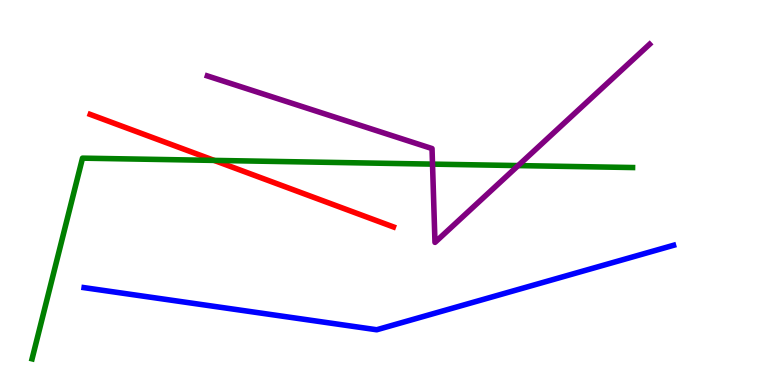[{'lines': ['blue', 'red'], 'intersections': []}, {'lines': ['green', 'red'], 'intersections': [{'x': 2.76, 'y': 5.83}]}, {'lines': ['purple', 'red'], 'intersections': []}, {'lines': ['blue', 'green'], 'intersections': []}, {'lines': ['blue', 'purple'], 'intersections': []}, {'lines': ['green', 'purple'], 'intersections': [{'x': 5.58, 'y': 5.74}, {'x': 6.69, 'y': 5.7}]}]